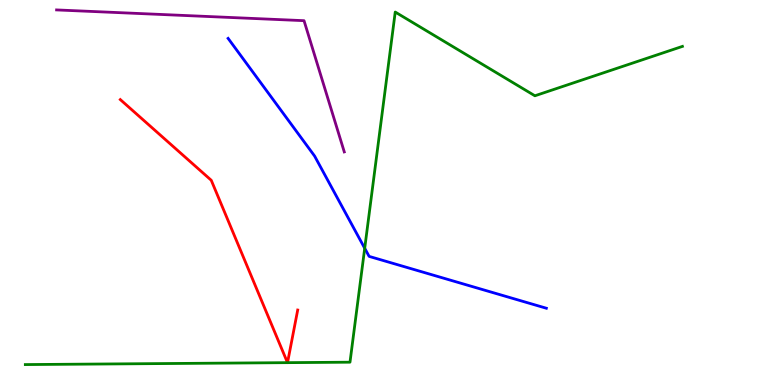[{'lines': ['blue', 'red'], 'intersections': []}, {'lines': ['green', 'red'], 'intersections': [{'x': 3.71, 'y': 0.581}, {'x': 3.71, 'y': 0.581}]}, {'lines': ['purple', 'red'], 'intersections': []}, {'lines': ['blue', 'green'], 'intersections': [{'x': 4.71, 'y': 3.55}]}, {'lines': ['blue', 'purple'], 'intersections': []}, {'lines': ['green', 'purple'], 'intersections': []}]